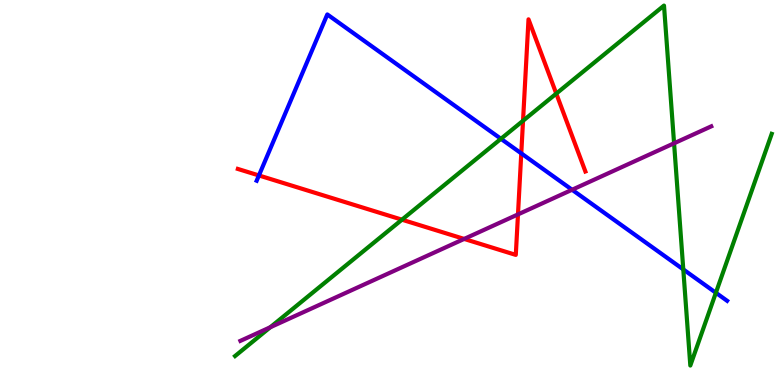[{'lines': ['blue', 'red'], 'intersections': [{'x': 3.34, 'y': 5.44}, {'x': 6.73, 'y': 6.02}]}, {'lines': ['green', 'red'], 'intersections': [{'x': 5.19, 'y': 4.29}, {'x': 6.75, 'y': 6.86}, {'x': 7.18, 'y': 7.57}]}, {'lines': ['purple', 'red'], 'intersections': [{'x': 5.99, 'y': 3.79}, {'x': 6.68, 'y': 4.43}]}, {'lines': ['blue', 'green'], 'intersections': [{'x': 6.46, 'y': 6.39}, {'x': 8.82, 'y': 3.0}, {'x': 9.24, 'y': 2.4}]}, {'lines': ['blue', 'purple'], 'intersections': [{'x': 7.38, 'y': 5.07}]}, {'lines': ['green', 'purple'], 'intersections': [{'x': 3.49, 'y': 1.5}, {'x': 8.7, 'y': 6.28}]}]